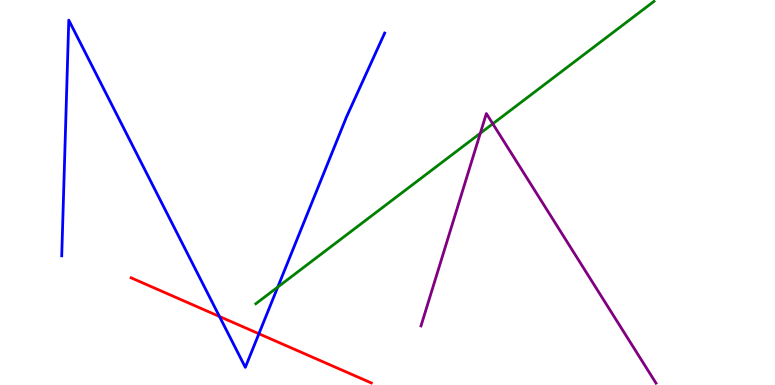[{'lines': ['blue', 'red'], 'intersections': [{'x': 2.83, 'y': 1.78}, {'x': 3.34, 'y': 1.33}]}, {'lines': ['green', 'red'], 'intersections': []}, {'lines': ['purple', 'red'], 'intersections': []}, {'lines': ['blue', 'green'], 'intersections': [{'x': 3.58, 'y': 2.54}]}, {'lines': ['blue', 'purple'], 'intersections': []}, {'lines': ['green', 'purple'], 'intersections': [{'x': 6.2, 'y': 6.54}, {'x': 6.36, 'y': 6.79}]}]